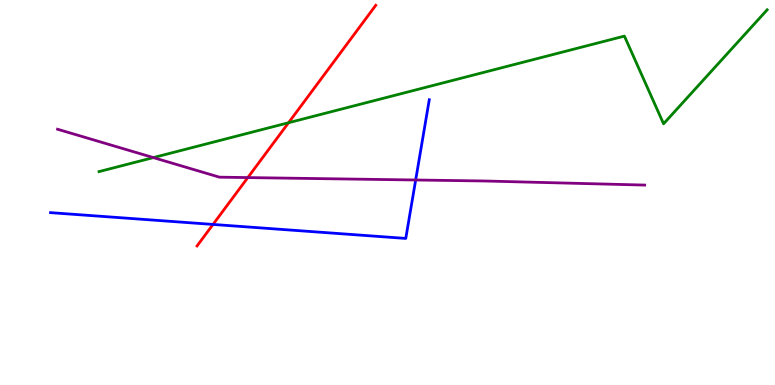[{'lines': ['blue', 'red'], 'intersections': [{'x': 2.75, 'y': 4.17}]}, {'lines': ['green', 'red'], 'intersections': [{'x': 3.72, 'y': 6.81}]}, {'lines': ['purple', 'red'], 'intersections': [{'x': 3.2, 'y': 5.39}]}, {'lines': ['blue', 'green'], 'intersections': []}, {'lines': ['blue', 'purple'], 'intersections': [{'x': 5.36, 'y': 5.32}]}, {'lines': ['green', 'purple'], 'intersections': [{'x': 1.98, 'y': 5.91}]}]